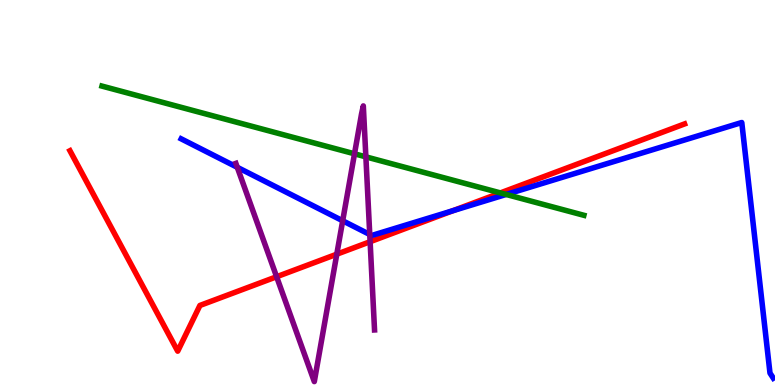[{'lines': ['blue', 'red'], 'intersections': [{'x': 5.84, 'y': 4.53}]}, {'lines': ['green', 'red'], 'intersections': [{'x': 6.46, 'y': 4.99}]}, {'lines': ['purple', 'red'], 'intersections': [{'x': 3.57, 'y': 2.81}, {'x': 4.35, 'y': 3.4}, {'x': 4.78, 'y': 3.72}]}, {'lines': ['blue', 'green'], 'intersections': [{'x': 6.53, 'y': 4.95}]}, {'lines': ['blue', 'purple'], 'intersections': [{'x': 3.06, 'y': 5.65}, {'x': 4.42, 'y': 4.27}, {'x': 4.77, 'y': 3.91}]}, {'lines': ['green', 'purple'], 'intersections': [{'x': 4.57, 'y': 6.01}, {'x': 4.72, 'y': 5.93}]}]